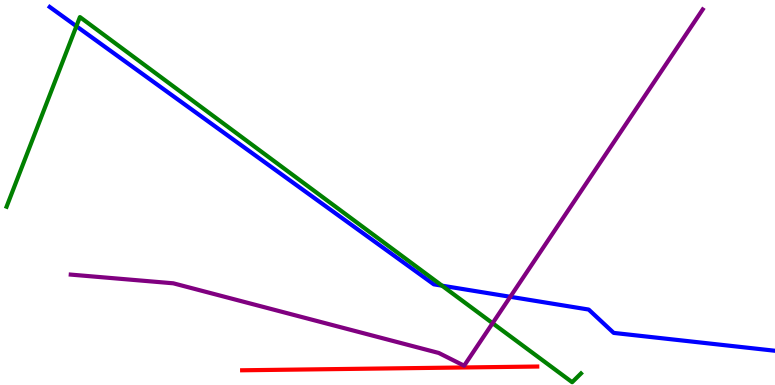[{'lines': ['blue', 'red'], 'intersections': []}, {'lines': ['green', 'red'], 'intersections': []}, {'lines': ['purple', 'red'], 'intersections': []}, {'lines': ['blue', 'green'], 'intersections': [{'x': 0.985, 'y': 9.32}, {'x': 5.7, 'y': 2.58}]}, {'lines': ['blue', 'purple'], 'intersections': [{'x': 6.58, 'y': 2.29}]}, {'lines': ['green', 'purple'], 'intersections': [{'x': 6.36, 'y': 1.61}]}]